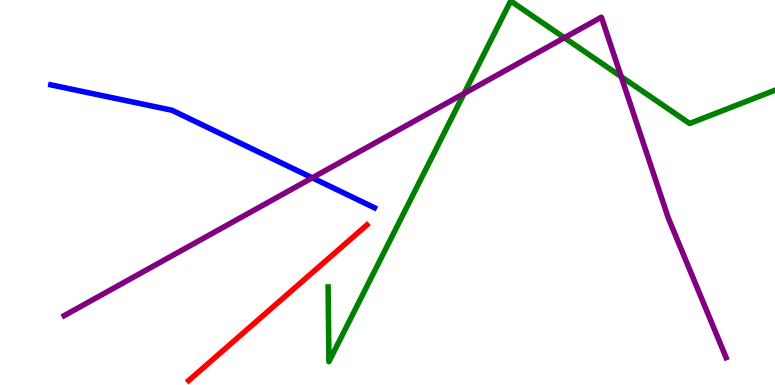[{'lines': ['blue', 'red'], 'intersections': []}, {'lines': ['green', 'red'], 'intersections': []}, {'lines': ['purple', 'red'], 'intersections': []}, {'lines': ['blue', 'green'], 'intersections': []}, {'lines': ['blue', 'purple'], 'intersections': [{'x': 4.03, 'y': 5.38}]}, {'lines': ['green', 'purple'], 'intersections': [{'x': 5.99, 'y': 7.57}, {'x': 7.28, 'y': 9.02}, {'x': 8.02, 'y': 8.01}]}]